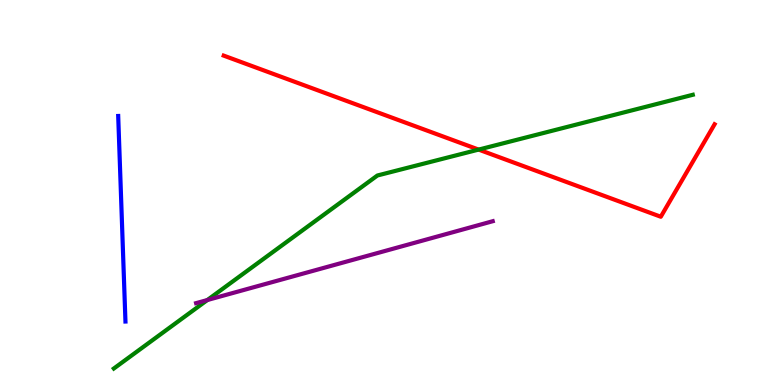[{'lines': ['blue', 'red'], 'intersections': []}, {'lines': ['green', 'red'], 'intersections': [{'x': 6.18, 'y': 6.11}]}, {'lines': ['purple', 'red'], 'intersections': []}, {'lines': ['blue', 'green'], 'intersections': []}, {'lines': ['blue', 'purple'], 'intersections': []}, {'lines': ['green', 'purple'], 'intersections': [{'x': 2.68, 'y': 2.21}]}]